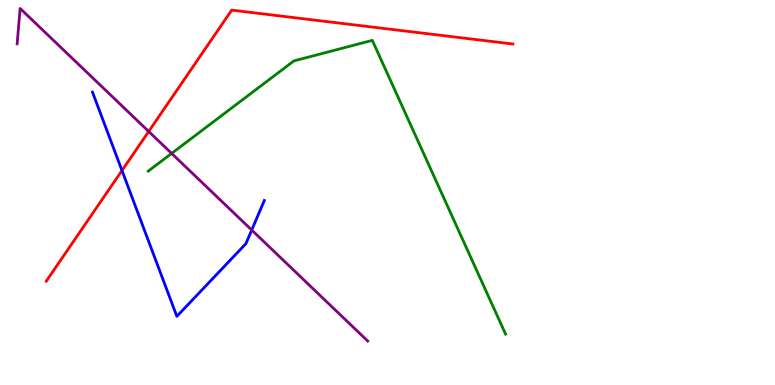[{'lines': ['blue', 'red'], 'intersections': [{'x': 1.57, 'y': 5.57}]}, {'lines': ['green', 'red'], 'intersections': []}, {'lines': ['purple', 'red'], 'intersections': [{'x': 1.92, 'y': 6.59}]}, {'lines': ['blue', 'green'], 'intersections': []}, {'lines': ['blue', 'purple'], 'intersections': [{'x': 3.25, 'y': 4.02}]}, {'lines': ['green', 'purple'], 'intersections': [{'x': 2.21, 'y': 6.02}]}]